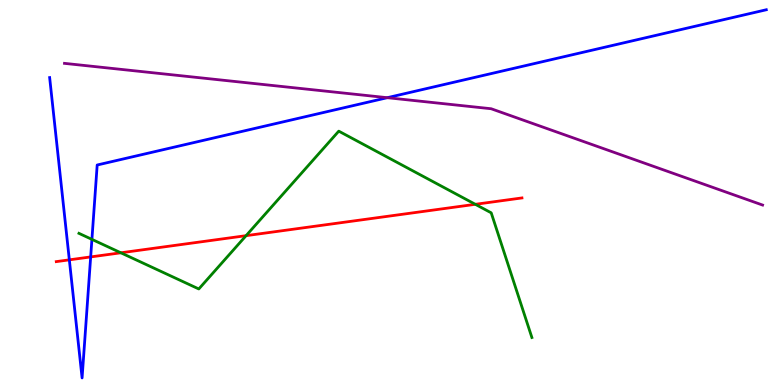[{'lines': ['blue', 'red'], 'intersections': [{'x': 0.895, 'y': 3.25}, {'x': 1.17, 'y': 3.33}]}, {'lines': ['green', 'red'], 'intersections': [{'x': 1.56, 'y': 3.43}, {'x': 3.18, 'y': 3.88}, {'x': 6.13, 'y': 4.69}]}, {'lines': ['purple', 'red'], 'intersections': []}, {'lines': ['blue', 'green'], 'intersections': [{'x': 1.19, 'y': 3.78}]}, {'lines': ['blue', 'purple'], 'intersections': [{'x': 5.0, 'y': 7.46}]}, {'lines': ['green', 'purple'], 'intersections': []}]